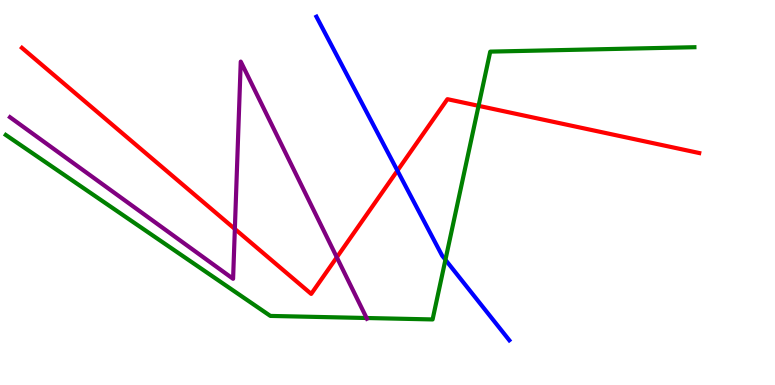[{'lines': ['blue', 'red'], 'intersections': [{'x': 5.13, 'y': 5.57}]}, {'lines': ['green', 'red'], 'intersections': [{'x': 6.18, 'y': 7.25}]}, {'lines': ['purple', 'red'], 'intersections': [{'x': 3.03, 'y': 4.05}, {'x': 4.35, 'y': 3.32}]}, {'lines': ['blue', 'green'], 'intersections': [{'x': 5.75, 'y': 3.25}]}, {'lines': ['blue', 'purple'], 'intersections': []}, {'lines': ['green', 'purple'], 'intersections': [{'x': 4.73, 'y': 1.74}]}]